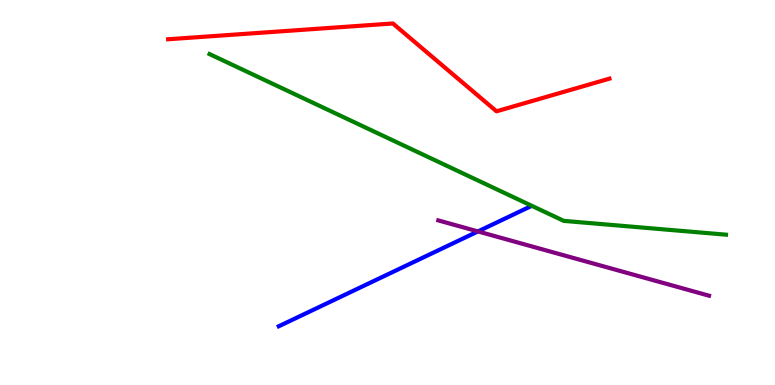[{'lines': ['blue', 'red'], 'intersections': []}, {'lines': ['green', 'red'], 'intersections': []}, {'lines': ['purple', 'red'], 'intersections': []}, {'lines': ['blue', 'green'], 'intersections': []}, {'lines': ['blue', 'purple'], 'intersections': [{'x': 6.17, 'y': 3.99}]}, {'lines': ['green', 'purple'], 'intersections': []}]